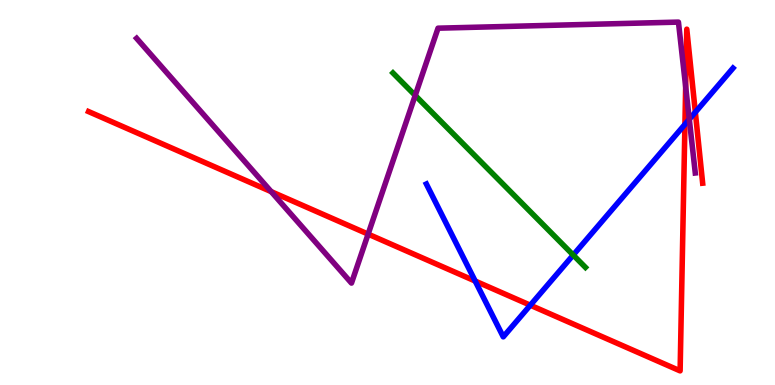[{'lines': ['blue', 'red'], 'intersections': [{'x': 6.13, 'y': 2.7}, {'x': 6.84, 'y': 2.07}, {'x': 8.84, 'y': 6.77}, {'x': 8.97, 'y': 7.09}]}, {'lines': ['green', 'red'], 'intersections': []}, {'lines': ['purple', 'red'], 'intersections': [{'x': 3.5, 'y': 5.02}, {'x': 4.75, 'y': 3.92}, {'x': 8.85, 'y': 7.75}]}, {'lines': ['blue', 'green'], 'intersections': [{'x': 7.4, 'y': 3.38}]}, {'lines': ['blue', 'purple'], 'intersections': [{'x': 8.89, 'y': 6.9}]}, {'lines': ['green', 'purple'], 'intersections': [{'x': 5.36, 'y': 7.52}]}]